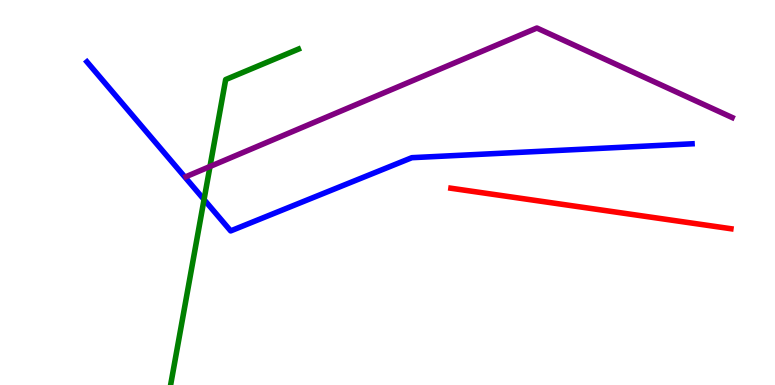[{'lines': ['blue', 'red'], 'intersections': []}, {'lines': ['green', 'red'], 'intersections': []}, {'lines': ['purple', 'red'], 'intersections': []}, {'lines': ['blue', 'green'], 'intersections': [{'x': 2.63, 'y': 4.82}]}, {'lines': ['blue', 'purple'], 'intersections': []}, {'lines': ['green', 'purple'], 'intersections': [{'x': 2.71, 'y': 5.68}]}]